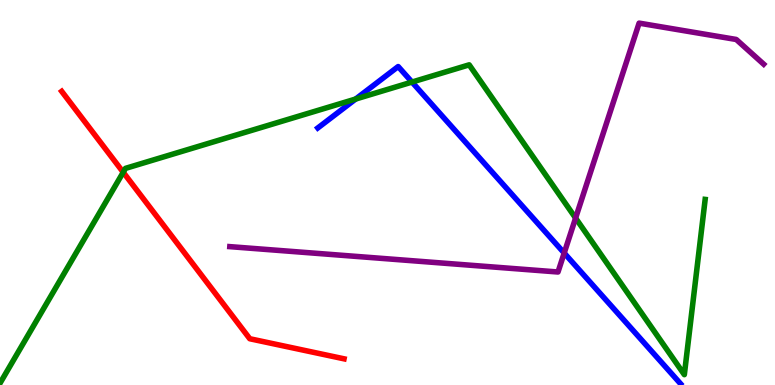[{'lines': ['blue', 'red'], 'intersections': []}, {'lines': ['green', 'red'], 'intersections': [{'x': 1.59, 'y': 5.53}]}, {'lines': ['purple', 'red'], 'intersections': []}, {'lines': ['blue', 'green'], 'intersections': [{'x': 4.59, 'y': 7.43}, {'x': 5.32, 'y': 7.87}]}, {'lines': ['blue', 'purple'], 'intersections': [{'x': 7.28, 'y': 3.43}]}, {'lines': ['green', 'purple'], 'intersections': [{'x': 7.43, 'y': 4.34}]}]